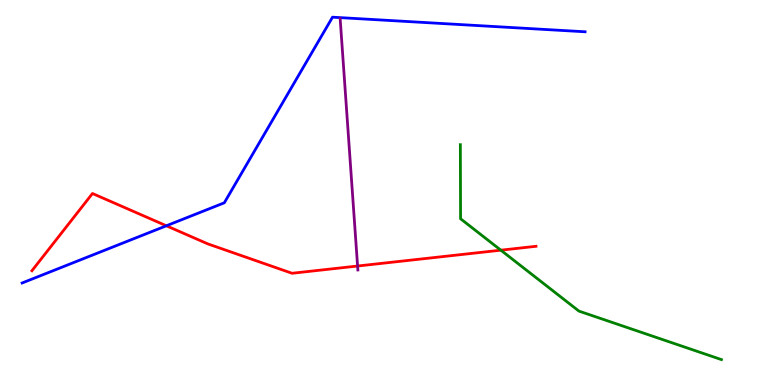[{'lines': ['blue', 'red'], 'intersections': [{'x': 2.15, 'y': 4.14}]}, {'lines': ['green', 'red'], 'intersections': [{'x': 6.46, 'y': 3.5}]}, {'lines': ['purple', 'red'], 'intersections': [{'x': 4.61, 'y': 3.09}]}, {'lines': ['blue', 'green'], 'intersections': []}, {'lines': ['blue', 'purple'], 'intersections': []}, {'lines': ['green', 'purple'], 'intersections': []}]